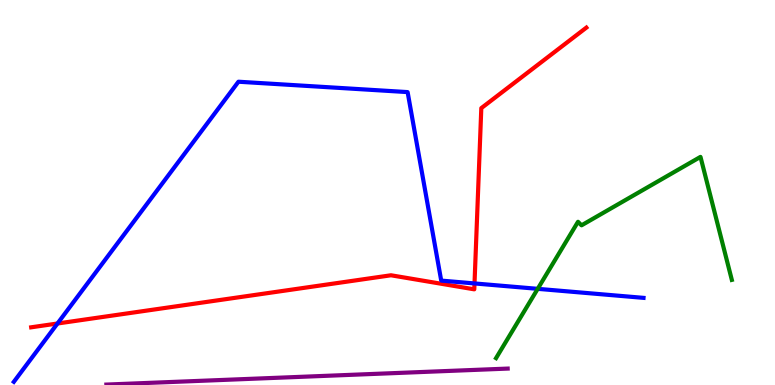[{'lines': ['blue', 'red'], 'intersections': [{'x': 0.742, 'y': 1.6}, {'x': 6.12, 'y': 2.64}]}, {'lines': ['green', 'red'], 'intersections': []}, {'lines': ['purple', 'red'], 'intersections': []}, {'lines': ['blue', 'green'], 'intersections': [{'x': 6.94, 'y': 2.5}]}, {'lines': ['blue', 'purple'], 'intersections': []}, {'lines': ['green', 'purple'], 'intersections': []}]